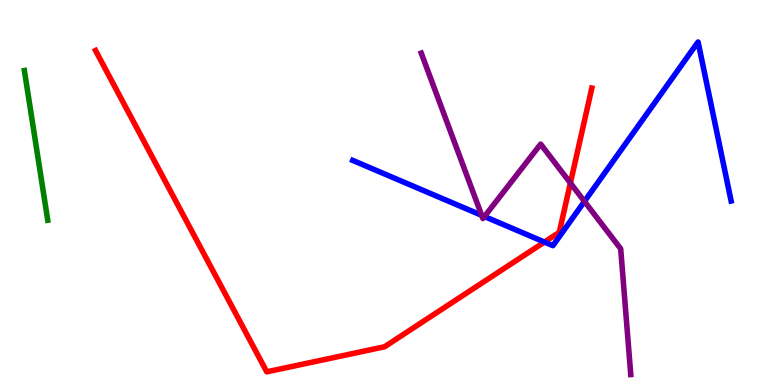[{'lines': ['blue', 'red'], 'intersections': [{'x': 7.03, 'y': 3.71}]}, {'lines': ['green', 'red'], 'intersections': []}, {'lines': ['purple', 'red'], 'intersections': [{'x': 7.36, 'y': 5.25}]}, {'lines': ['blue', 'green'], 'intersections': []}, {'lines': ['blue', 'purple'], 'intersections': [{'x': 6.22, 'y': 4.41}, {'x': 6.25, 'y': 4.38}, {'x': 7.54, 'y': 4.77}]}, {'lines': ['green', 'purple'], 'intersections': []}]